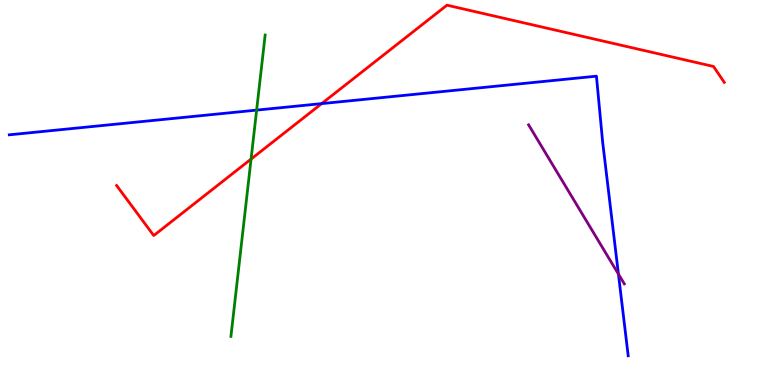[{'lines': ['blue', 'red'], 'intersections': [{'x': 4.15, 'y': 7.31}]}, {'lines': ['green', 'red'], 'intersections': [{'x': 3.24, 'y': 5.87}]}, {'lines': ['purple', 'red'], 'intersections': []}, {'lines': ['blue', 'green'], 'intersections': [{'x': 3.31, 'y': 7.14}]}, {'lines': ['blue', 'purple'], 'intersections': [{'x': 7.98, 'y': 2.88}]}, {'lines': ['green', 'purple'], 'intersections': []}]